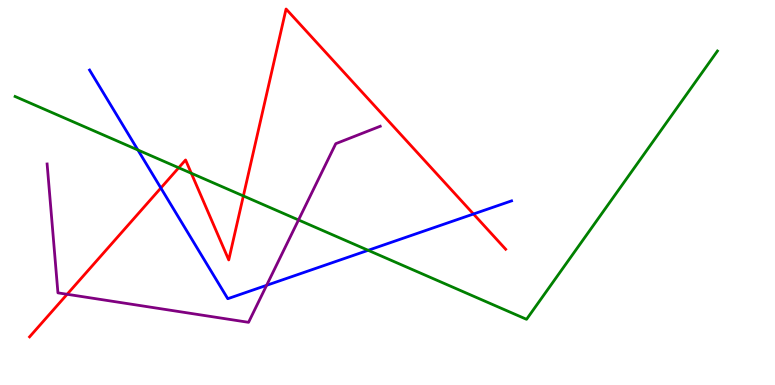[{'lines': ['blue', 'red'], 'intersections': [{'x': 2.08, 'y': 5.12}, {'x': 6.11, 'y': 4.44}]}, {'lines': ['green', 'red'], 'intersections': [{'x': 2.31, 'y': 5.64}, {'x': 2.47, 'y': 5.5}, {'x': 3.14, 'y': 4.91}]}, {'lines': ['purple', 'red'], 'intersections': [{'x': 0.866, 'y': 2.36}]}, {'lines': ['blue', 'green'], 'intersections': [{'x': 1.78, 'y': 6.1}, {'x': 4.75, 'y': 3.5}]}, {'lines': ['blue', 'purple'], 'intersections': [{'x': 3.44, 'y': 2.59}]}, {'lines': ['green', 'purple'], 'intersections': [{'x': 3.85, 'y': 4.29}]}]